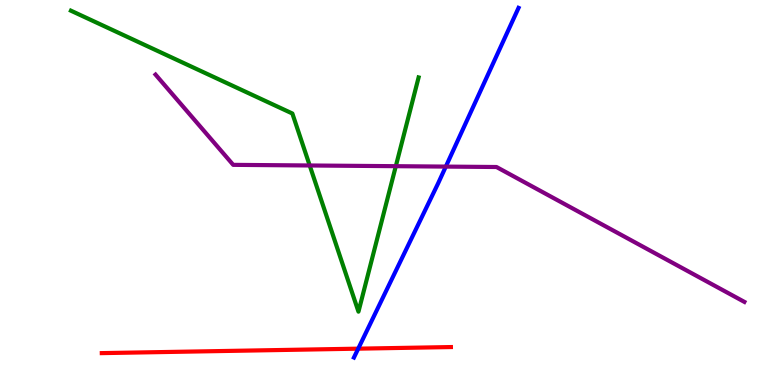[{'lines': ['blue', 'red'], 'intersections': [{'x': 4.62, 'y': 0.944}]}, {'lines': ['green', 'red'], 'intersections': []}, {'lines': ['purple', 'red'], 'intersections': []}, {'lines': ['blue', 'green'], 'intersections': []}, {'lines': ['blue', 'purple'], 'intersections': [{'x': 5.75, 'y': 5.67}]}, {'lines': ['green', 'purple'], 'intersections': [{'x': 4.0, 'y': 5.7}, {'x': 5.11, 'y': 5.68}]}]